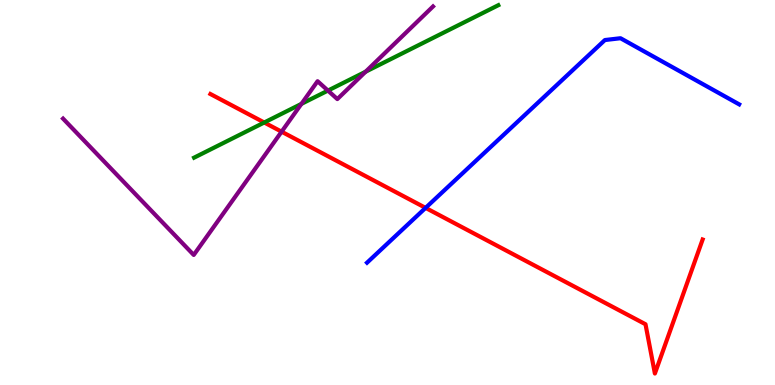[{'lines': ['blue', 'red'], 'intersections': [{'x': 5.49, 'y': 4.6}]}, {'lines': ['green', 'red'], 'intersections': [{'x': 3.41, 'y': 6.82}]}, {'lines': ['purple', 'red'], 'intersections': [{'x': 3.63, 'y': 6.58}]}, {'lines': ['blue', 'green'], 'intersections': []}, {'lines': ['blue', 'purple'], 'intersections': []}, {'lines': ['green', 'purple'], 'intersections': [{'x': 3.89, 'y': 7.3}, {'x': 4.23, 'y': 7.65}, {'x': 4.72, 'y': 8.14}]}]